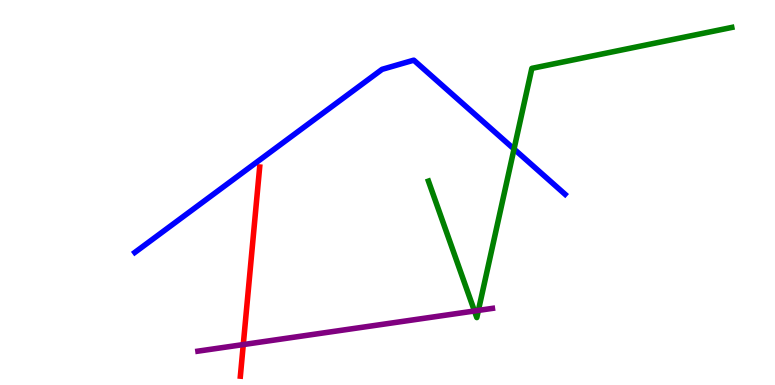[{'lines': ['blue', 'red'], 'intersections': []}, {'lines': ['green', 'red'], 'intersections': []}, {'lines': ['purple', 'red'], 'intersections': [{'x': 3.14, 'y': 1.05}]}, {'lines': ['blue', 'green'], 'intersections': [{'x': 6.63, 'y': 6.13}]}, {'lines': ['blue', 'purple'], 'intersections': []}, {'lines': ['green', 'purple'], 'intersections': [{'x': 6.12, 'y': 1.92}, {'x': 6.17, 'y': 1.94}]}]